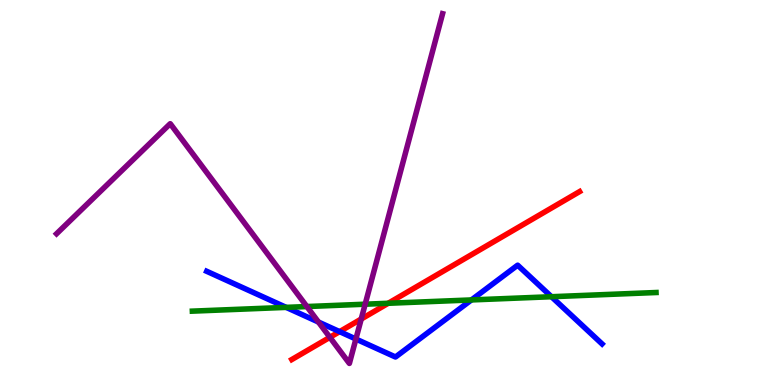[{'lines': ['blue', 'red'], 'intersections': [{'x': 4.38, 'y': 1.39}]}, {'lines': ['green', 'red'], 'intersections': [{'x': 5.01, 'y': 2.12}]}, {'lines': ['purple', 'red'], 'intersections': [{'x': 4.26, 'y': 1.24}, {'x': 4.66, 'y': 1.71}]}, {'lines': ['blue', 'green'], 'intersections': [{'x': 3.69, 'y': 2.02}, {'x': 6.08, 'y': 2.21}, {'x': 7.12, 'y': 2.29}]}, {'lines': ['blue', 'purple'], 'intersections': [{'x': 4.11, 'y': 1.64}, {'x': 4.59, 'y': 1.19}]}, {'lines': ['green', 'purple'], 'intersections': [{'x': 3.96, 'y': 2.04}, {'x': 4.71, 'y': 2.1}]}]